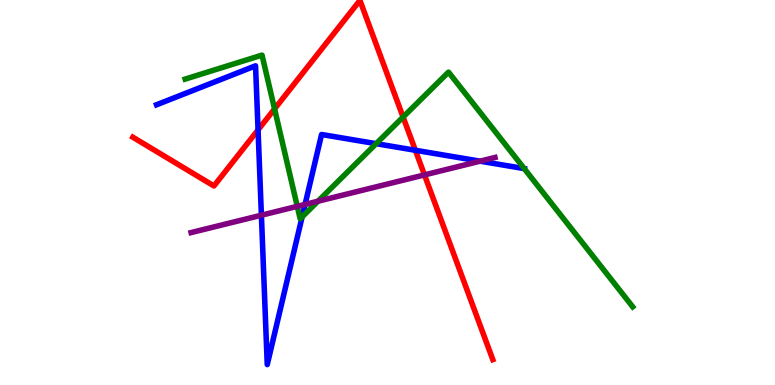[{'lines': ['blue', 'red'], 'intersections': [{'x': 3.33, 'y': 6.63}, {'x': 5.36, 'y': 6.1}]}, {'lines': ['green', 'red'], 'intersections': [{'x': 3.54, 'y': 7.17}, {'x': 5.2, 'y': 6.96}]}, {'lines': ['purple', 'red'], 'intersections': [{'x': 5.48, 'y': 5.46}]}, {'lines': ['blue', 'green'], 'intersections': [{'x': 3.9, 'y': 4.37}, {'x': 4.85, 'y': 6.27}, {'x': 6.76, 'y': 5.62}]}, {'lines': ['blue', 'purple'], 'intersections': [{'x': 3.37, 'y': 4.41}, {'x': 3.94, 'y': 4.69}, {'x': 6.19, 'y': 5.81}]}, {'lines': ['green', 'purple'], 'intersections': [{'x': 3.84, 'y': 4.64}, {'x': 4.1, 'y': 4.77}]}]